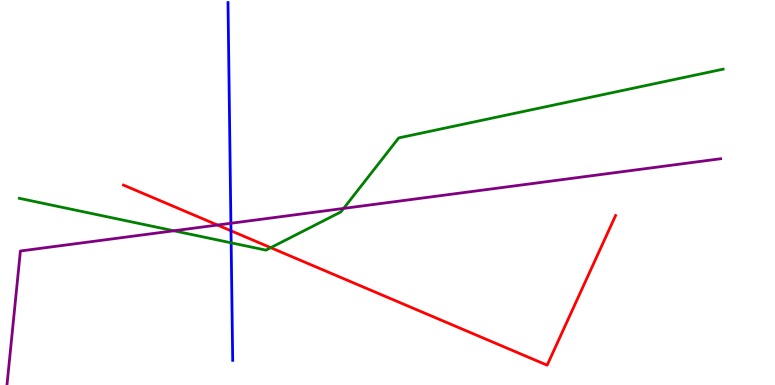[{'lines': ['blue', 'red'], 'intersections': [{'x': 2.98, 'y': 4.01}]}, {'lines': ['green', 'red'], 'intersections': [{'x': 3.49, 'y': 3.57}]}, {'lines': ['purple', 'red'], 'intersections': [{'x': 2.81, 'y': 4.15}]}, {'lines': ['blue', 'green'], 'intersections': [{'x': 2.98, 'y': 3.69}]}, {'lines': ['blue', 'purple'], 'intersections': [{'x': 2.98, 'y': 4.2}]}, {'lines': ['green', 'purple'], 'intersections': [{'x': 2.24, 'y': 4.01}, {'x': 4.43, 'y': 4.59}]}]